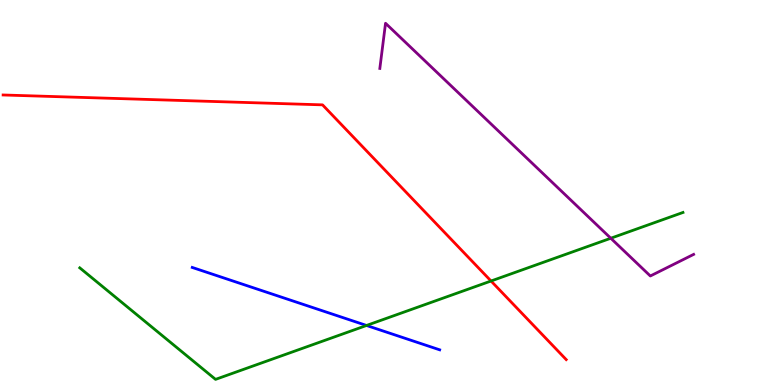[{'lines': ['blue', 'red'], 'intersections': []}, {'lines': ['green', 'red'], 'intersections': [{'x': 6.34, 'y': 2.7}]}, {'lines': ['purple', 'red'], 'intersections': []}, {'lines': ['blue', 'green'], 'intersections': [{'x': 4.73, 'y': 1.55}]}, {'lines': ['blue', 'purple'], 'intersections': []}, {'lines': ['green', 'purple'], 'intersections': [{'x': 7.88, 'y': 3.81}]}]